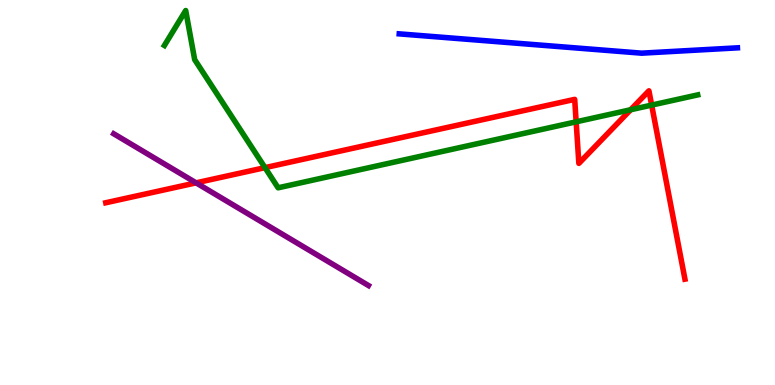[{'lines': ['blue', 'red'], 'intersections': []}, {'lines': ['green', 'red'], 'intersections': [{'x': 3.42, 'y': 5.65}, {'x': 7.43, 'y': 6.84}, {'x': 8.14, 'y': 7.15}, {'x': 8.41, 'y': 7.27}]}, {'lines': ['purple', 'red'], 'intersections': [{'x': 2.53, 'y': 5.25}]}, {'lines': ['blue', 'green'], 'intersections': []}, {'lines': ['blue', 'purple'], 'intersections': []}, {'lines': ['green', 'purple'], 'intersections': []}]